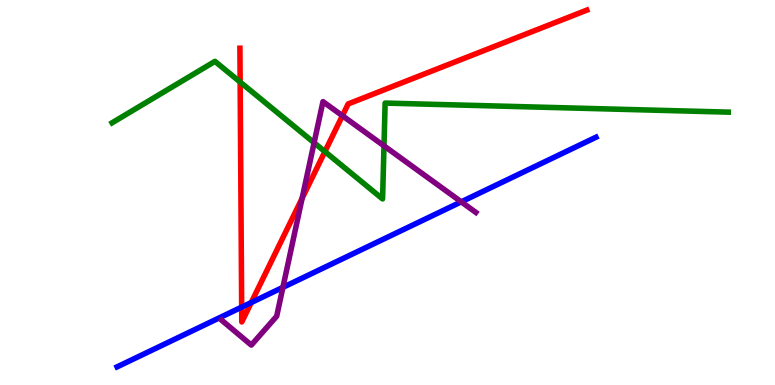[{'lines': ['blue', 'red'], 'intersections': [{'x': 3.12, 'y': 2.02}, {'x': 3.24, 'y': 2.14}]}, {'lines': ['green', 'red'], 'intersections': [{'x': 3.1, 'y': 7.87}, {'x': 4.19, 'y': 6.06}]}, {'lines': ['purple', 'red'], 'intersections': [{'x': 3.9, 'y': 4.85}, {'x': 4.42, 'y': 6.99}]}, {'lines': ['blue', 'green'], 'intersections': []}, {'lines': ['blue', 'purple'], 'intersections': [{'x': 3.65, 'y': 2.54}, {'x': 5.95, 'y': 4.76}]}, {'lines': ['green', 'purple'], 'intersections': [{'x': 4.05, 'y': 6.29}, {'x': 4.95, 'y': 6.21}]}]